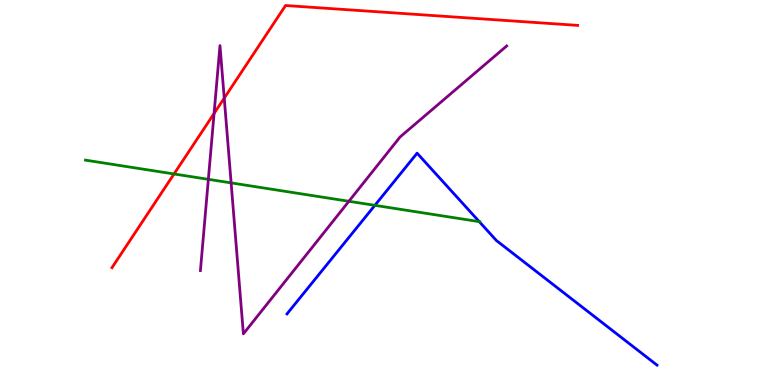[{'lines': ['blue', 'red'], 'intersections': []}, {'lines': ['green', 'red'], 'intersections': [{'x': 2.25, 'y': 5.48}]}, {'lines': ['purple', 'red'], 'intersections': [{'x': 2.76, 'y': 7.05}, {'x': 2.89, 'y': 7.45}]}, {'lines': ['blue', 'green'], 'intersections': [{'x': 4.84, 'y': 4.67}, {'x': 6.18, 'y': 4.24}]}, {'lines': ['blue', 'purple'], 'intersections': []}, {'lines': ['green', 'purple'], 'intersections': [{'x': 2.69, 'y': 5.34}, {'x': 2.98, 'y': 5.25}, {'x': 4.5, 'y': 4.77}]}]